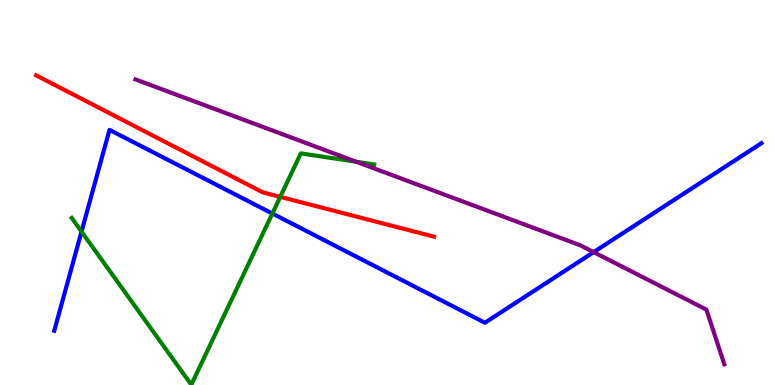[{'lines': ['blue', 'red'], 'intersections': []}, {'lines': ['green', 'red'], 'intersections': [{'x': 3.62, 'y': 4.89}]}, {'lines': ['purple', 'red'], 'intersections': []}, {'lines': ['blue', 'green'], 'intersections': [{'x': 1.05, 'y': 3.98}, {'x': 3.51, 'y': 4.45}]}, {'lines': ['blue', 'purple'], 'intersections': [{'x': 7.66, 'y': 3.45}]}, {'lines': ['green', 'purple'], 'intersections': [{'x': 4.6, 'y': 5.8}]}]